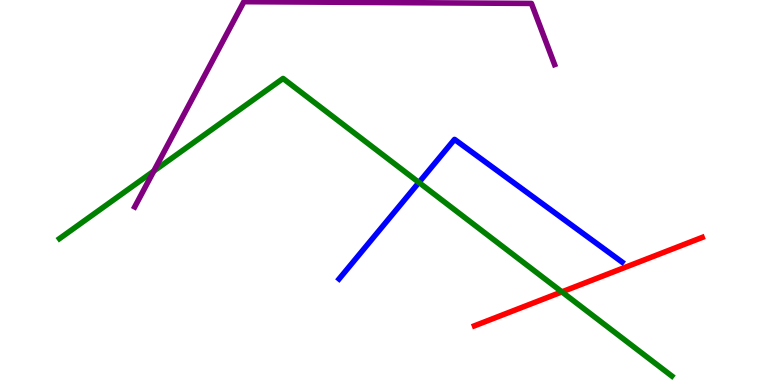[{'lines': ['blue', 'red'], 'intersections': []}, {'lines': ['green', 'red'], 'intersections': [{'x': 7.25, 'y': 2.42}]}, {'lines': ['purple', 'red'], 'intersections': []}, {'lines': ['blue', 'green'], 'intersections': [{'x': 5.41, 'y': 5.26}]}, {'lines': ['blue', 'purple'], 'intersections': []}, {'lines': ['green', 'purple'], 'intersections': [{'x': 1.98, 'y': 5.56}]}]